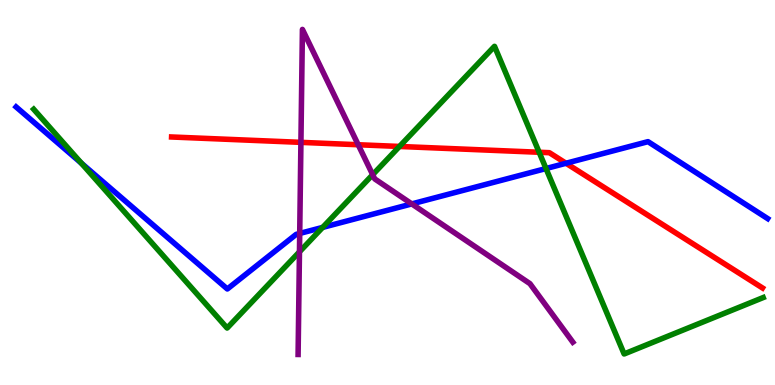[{'lines': ['blue', 'red'], 'intersections': [{'x': 7.3, 'y': 5.76}]}, {'lines': ['green', 'red'], 'intersections': [{'x': 5.15, 'y': 6.2}, {'x': 6.96, 'y': 6.05}]}, {'lines': ['purple', 'red'], 'intersections': [{'x': 3.88, 'y': 6.3}, {'x': 4.62, 'y': 6.24}]}, {'lines': ['blue', 'green'], 'intersections': [{'x': 1.05, 'y': 5.76}, {'x': 4.16, 'y': 4.09}, {'x': 7.05, 'y': 5.62}]}, {'lines': ['blue', 'purple'], 'intersections': [{'x': 3.87, 'y': 3.94}, {'x': 5.31, 'y': 4.7}]}, {'lines': ['green', 'purple'], 'intersections': [{'x': 3.86, 'y': 3.46}, {'x': 4.81, 'y': 5.46}]}]